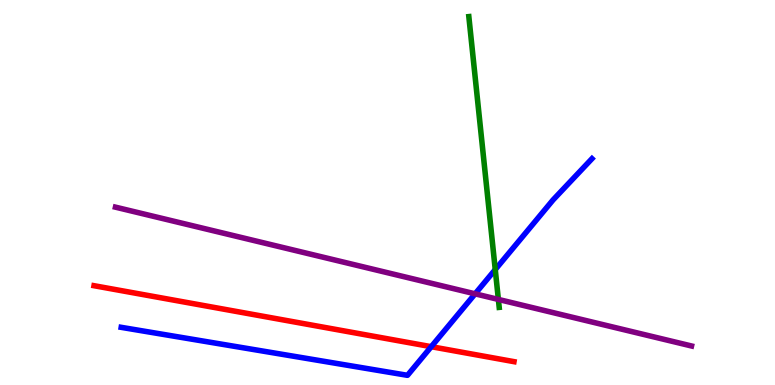[{'lines': ['blue', 'red'], 'intersections': [{'x': 5.56, 'y': 0.995}]}, {'lines': ['green', 'red'], 'intersections': []}, {'lines': ['purple', 'red'], 'intersections': []}, {'lines': ['blue', 'green'], 'intersections': [{'x': 6.39, 'y': 3.0}]}, {'lines': ['blue', 'purple'], 'intersections': [{'x': 6.13, 'y': 2.37}]}, {'lines': ['green', 'purple'], 'intersections': [{'x': 6.43, 'y': 2.22}]}]